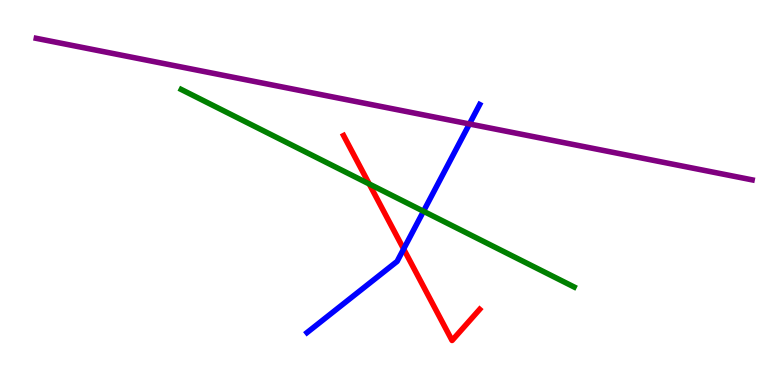[{'lines': ['blue', 'red'], 'intersections': [{'x': 5.21, 'y': 3.53}]}, {'lines': ['green', 'red'], 'intersections': [{'x': 4.76, 'y': 5.22}]}, {'lines': ['purple', 'red'], 'intersections': []}, {'lines': ['blue', 'green'], 'intersections': [{'x': 5.46, 'y': 4.51}]}, {'lines': ['blue', 'purple'], 'intersections': [{'x': 6.06, 'y': 6.78}]}, {'lines': ['green', 'purple'], 'intersections': []}]